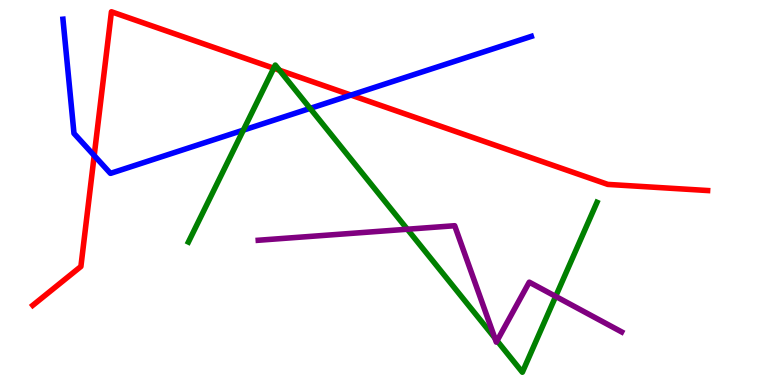[{'lines': ['blue', 'red'], 'intersections': [{'x': 1.22, 'y': 5.96}, {'x': 4.53, 'y': 7.53}]}, {'lines': ['green', 'red'], 'intersections': [{'x': 3.53, 'y': 8.23}, {'x': 3.61, 'y': 8.18}]}, {'lines': ['purple', 'red'], 'intersections': []}, {'lines': ['blue', 'green'], 'intersections': [{'x': 3.14, 'y': 6.62}, {'x': 4.0, 'y': 7.18}]}, {'lines': ['blue', 'purple'], 'intersections': []}, {'lines': ['green', 'purple'], 'intersections': [{'x': 5.26, 'y': 4.05}, {'x': 6.38, 'y': 1.22}, {'x': 6.41, 'y': 1.15}, {'x': 7.17, 'y': 2.3}]}]